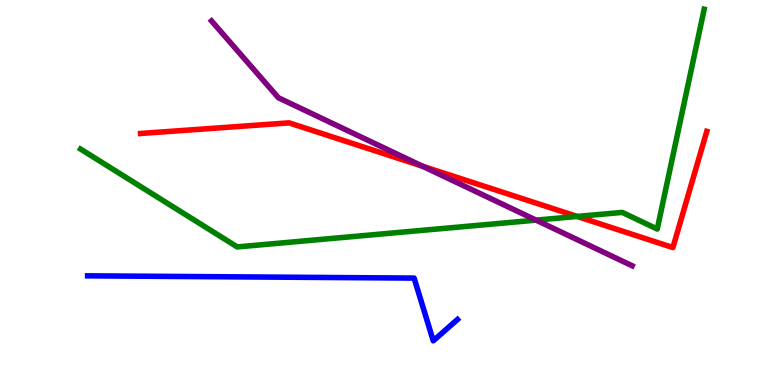[{'lines': ['blue', 'red'], 'intersections': []}, {'lines': ['green', 'red'], 'intersections': [{'x': 7.45, 'y': 4.38}]}, {'lines': ['purple', 'red'], 'intersections': [{'x': 5.45, 'y': 5.68}]}, {'lines': ['blue', 'green'], 'intersections': []}, {'lines': ['blue', 'purple'], 'intersections': []}, {'lines': ['green', 'purple'], 'intersections': [{'x': 6.92, 'y': 4.28}]}]